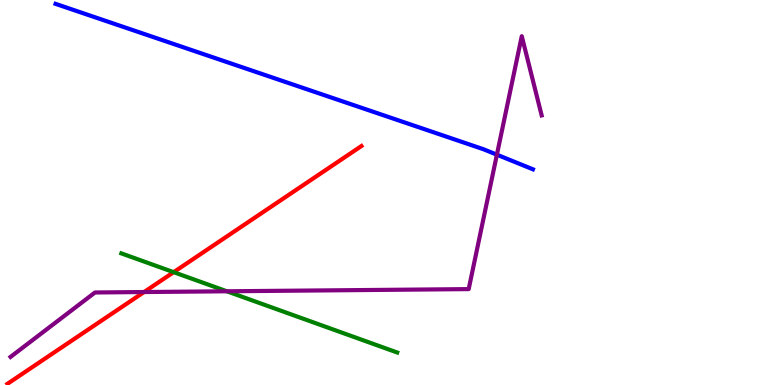[{'lines': ['blue', 'red'], 'intersections': []}, {'lines': ['green', 'red'], 'intersections': [{'x': 2.24, 'y': 2.93}]}, {'lines': ['purple', 'red'], 'intersections': [{'x': 1.86, 'y': 2.41}]}, {'lines': ['blue', 'green'], 'intersections': []}, {'lines': ['blue', 'purple'], 'intersections': [{'x': 6.41, 'y': 5.98}]}, {'lines': ['green', 'purple'], 'intersections': [{'x': 2.93, 'y': 2.43}]}]